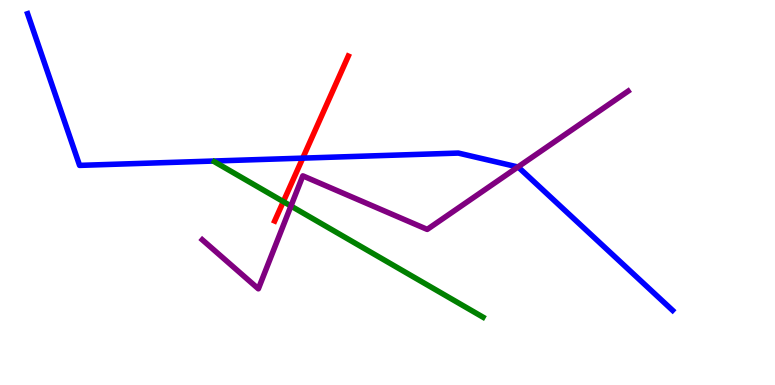[{'lines': ['blue', 'red'], 'intersections': [{'x': 3.91, 'y': 5.89}]}, {'lines': ['green', 'red'], 'intersections': [{'x': 3.66, 'y': 4.76}]}, {'lines': ['purple', 'red'], 'intersections': []}, {'lines': ['blue', 'green'], 'intersections': []}, {'lines': ['blue', 'purple'], 'intersections': [{'x': 6.68, 'y': 5.66}]}, {'lines': ['green', 'purple'], 'intersections': [{'x': 3.75, 'y': 4.65}]}]